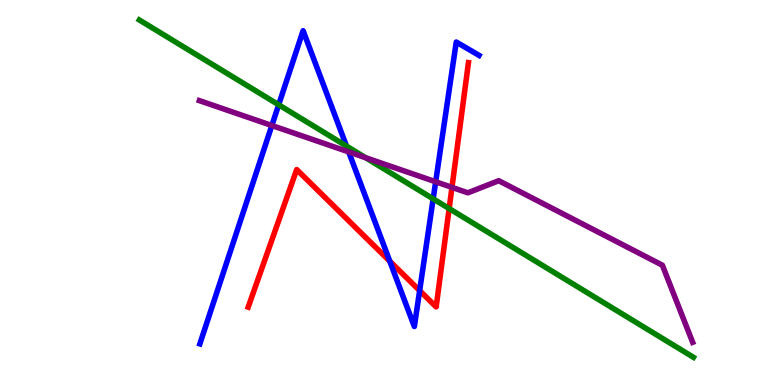[{'lines': ['blue', 'red'], 'intersections': [{'x': 5.03, 'y': 3.21}, {'x': 5.41, 'y': 2.45}]}, {'lines': ['green', 'red'], 'intersections': [{'x': 5.8, 'y': 4.58}]}, {'lines': ['purple', 'red'], 'intersections': [{'x': 5.83, 'y': 5.13}]}, {'lines': ['blue', 'green'], 'intersections': [{'x': 3.6, 'y': 7.28}, {'x': 4.47, 'y': 6.21}, {'x': 5.59, 'y': 4.84}]}, {'lines': ['blue', 'purple'], 'intersections': [{'x': 3.51, 'y': 6.74}, {'x': 4.5, 'y': 6.05}, {'x': 5.62, 'y': 5.28}]}, {'lines': ['green', 'purple'], 'intersections': [{'x': 4.72, 'y': 5.9}]}]